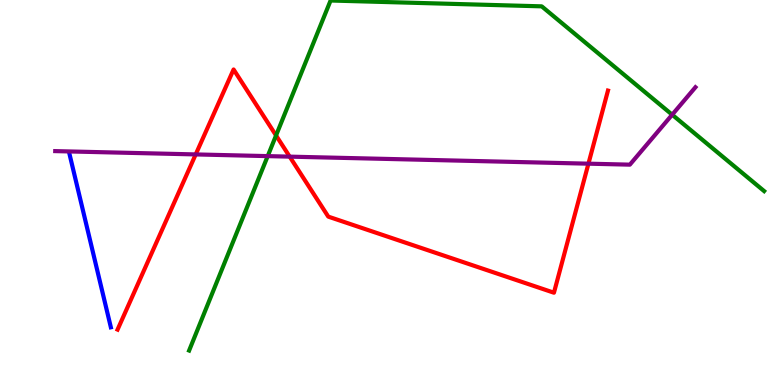[{'lines': ['blue', 'red'], 'intersections': []}, {'lines': ['green', 'red'], 'intersections': [{'x': 3.56, 'y': 6.48}]}, {'lines': ['purple', 'red'], 'intersections': [{'x': 2.53, 'y': 5.99}, {'x': 3.74, 'y': 5.93}, {'x': 7.59, 'y': 5.75}]}, {'lines': ['blue', 'green'], 'intersections': []}, {'lines': ['blue', 'purple'], 'intersections': []}, {'lines': ['green', 'purple'], 'intersections': [{'x': 3.45, 'y': 5.94}, {'x': 8.67, 'y': 7.02}]}]